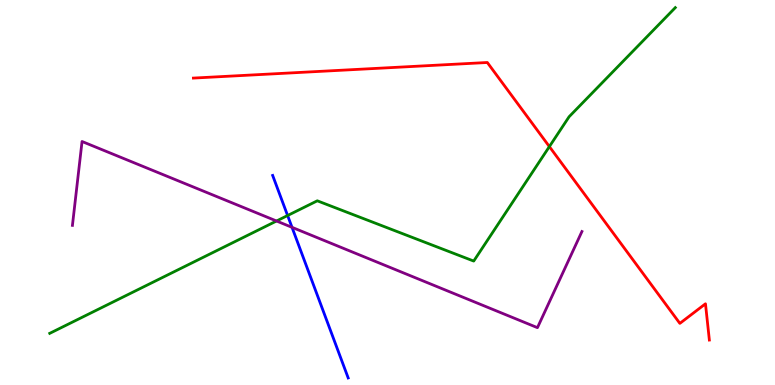[{'lines': ['blue', 'red'], 'intersections': []}, {'lines': ['green', 'red'], 'intersections': [{'x': 7.09, 'y': 6.19}]}, {'lines': ['purple', 'red'], 'intersections': []}, {'lines': ['blue', 'green'], 'intersections': [{'x': 3.71, 'y': 4.4}]}, {'lines': ['blue', 'purple'], 'intersections': [{'x': 3.77, 'y': 4.1}]}, {'lines': ['green', 'purple'], 'intersections': [{'x': 3.57, 'y': 4.26}]}]